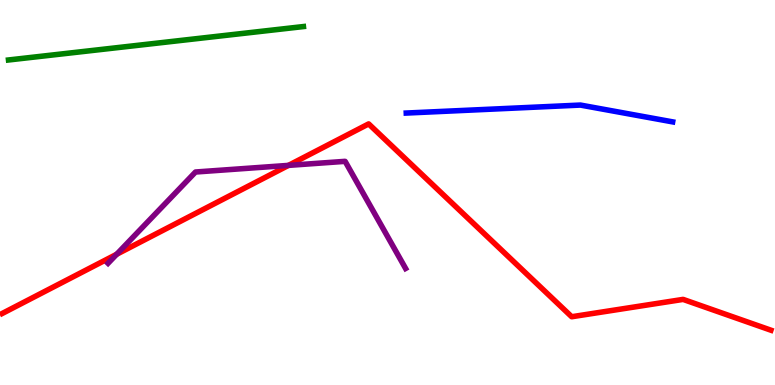[{'lines': ['blue', 'red'], 'intersections': []}, {'lines': ['green', 'red'], 'intersections': []}, {'lines': ['purple', 'red'], 'intersections': [{'x': 1.51, 'y': 3.4}, {'x': 3.72, 'y': 5.7}]}, {'lines': ['blue', 'green'], 'intersections': []}, {'lines': ['blue', 'purple'], 'intersections': []}, {'lines': ['green', 'purple'], 'intersections': []}]